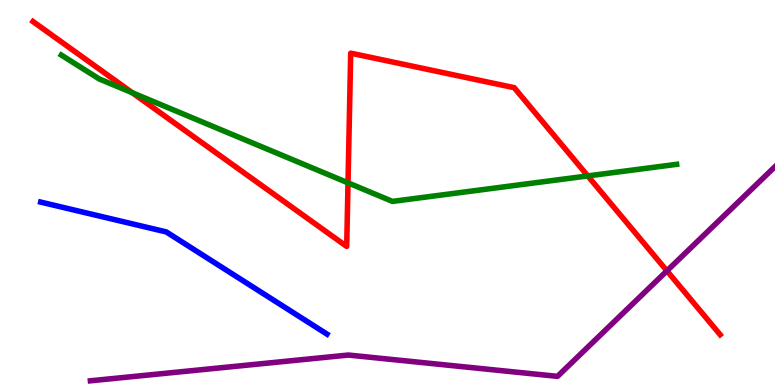[{'lines': ['blue', 'red'], 'intersections': []}, {'lines': ['green', 'red'], 'intersections': [{'x': 1.71, 'y': 7.59}, {'x': 4.49, 'y': 5.25}, {'x': 7.58, 'y': 5.43}]}, {'lines': ['purple', 'red'], 'intersections': [{'x': 8.61, 'y': 2.96}]}, {'lines': ['blue', 'green'], 'intersections': []}, {'lines': ['blue', 'purple'], 'intersections': []}, {'lines': ['green', 'purple'], 'intersections': []}]